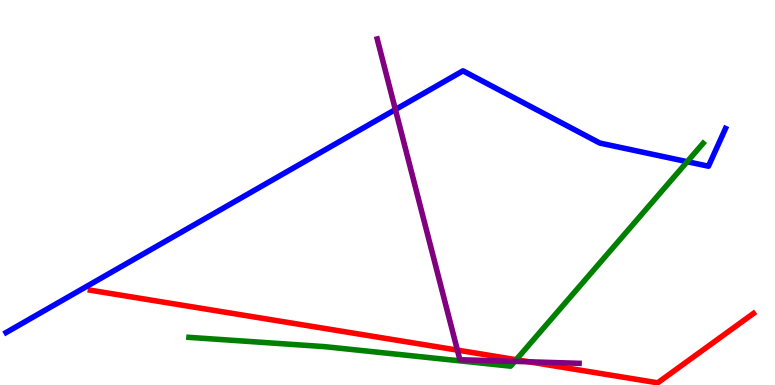[{'lines': ['blue', 'red'], 'intersections': []}, {'lines': ['green', 'red'], 'intersections': [{'x': 6.66, 'y': 0.657}]}, {'lines': ['purple', 'red'], 'intersections': [{'x': 5.9, 'y': 0.906}, {'x': 6.83, 'y': 0.602}]}, {'lines': ['blue', 'green'], 'intersections': [{'x': 8.87, 'y': 5.8}]}, {'lines': ['blue', 'purple'], 'intersections': [{'x': 5.1, 'y': 7.15}]}, {'lines': ['green', 'purple'], 'intersections': [{'x': 6.64, 'y': 0.614}]}]